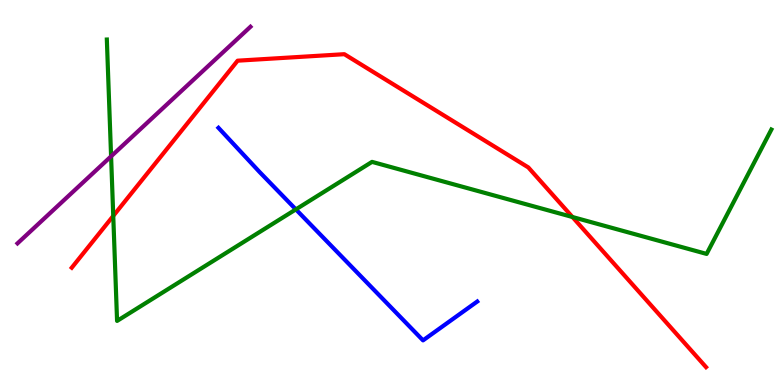[{'lines': ['blue', 'red'], 'intersections': []}, {'lines': ['green', 'red'], 'intersections': [{'x': 1.46, 'y': 4.39}, {'x': 7.39, 'y': 4.36}]}, {'lines': ['purple', 'red'], 'intersections': []}, {'lines': ['blue', 'green'], 'intersections': [{'x': 3.82, 'y': 4.56}]}, {'lines': ['blue', 'purple'], 'intersections': []}, {'lines': ['green', 'purple'], 'intersections': [{'x': 1.43, 'y': 5.94}]}]